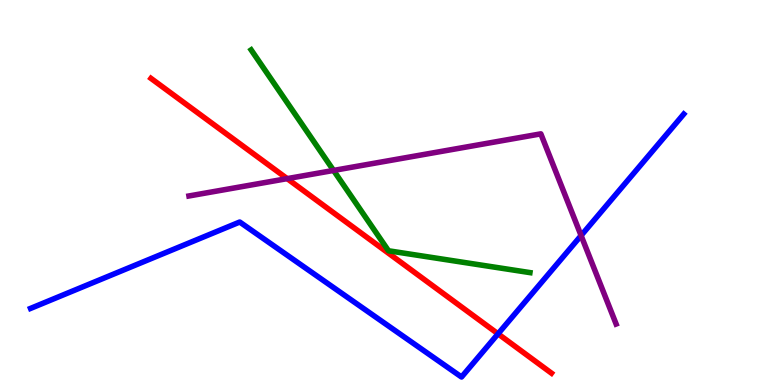[{'lines': ['blue', 'red'], 'intersections': [{'x': 6.43, 'y': 1.33}]}, {'lines': ['green', 'red'], 'intersections': []}, {'lines': ['purple', 'red'], 'intersections': [{'x': 3.71, 'y': 5.36}]}, {'lines': ['blue', 'green'], 'intersections': []}, {'lines': ['blue', 'purple'], 'intersections': [{'x': 7.5, 'y': 3.88}]}, {'lines': ['green', 'purple'], 'intersections': [{'x': 4.3, 'y': 5.57}]}]